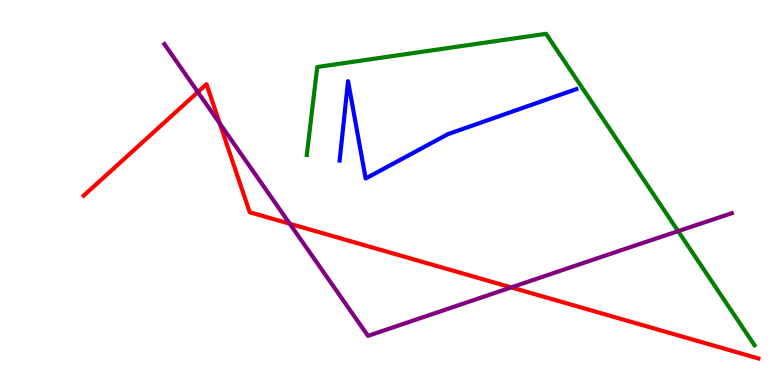[{'lines': ['blue', 'red'], 'intersections': []}, {'lines': ['green', 'red'], 'intersections': []}, {'lines': ['purple', 'red'], 'intersections': [{'x': 2.55, 'y': 7.61}, {'x': 2.84, 'y': 6.79}, {'x': 3.74, 'y': 4.19}, {'x': 6.6, 'y': 2.54}]}, {'lines': ['blue', 'green'], 'intersections': []}, {'lines': ['blue', 'purple'], 'intersections': []}, {'lines': ['green', 'purple'], 'intersections': [{'x': 8.75, 'y': 4.0}]}]